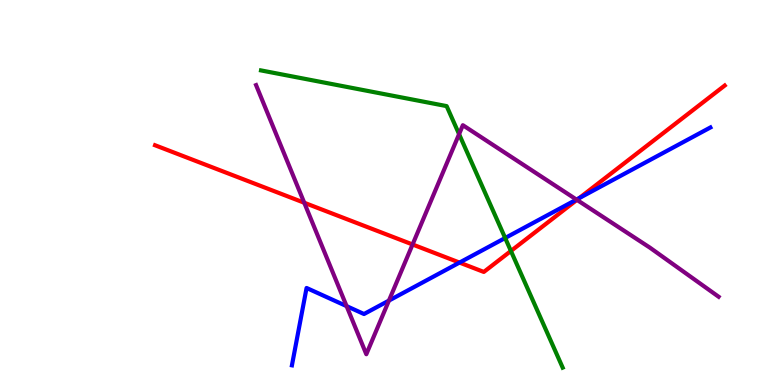[{'lines': ['blue', 'red'], 'intersections': [{'x': 5.93, 'y': 3.18}, {'x': 7.47, 'y': 4.85}]}, {'lines': ['green', 'red'], 'intersections': [{'x': 6.59, 'y': 3.48}]}, {'lines': ['purple', 'red'], 'intersections': [{'x': 3.93, 'y': 4.73}, {'x': 5.32, 'y': 3.65}, {'x': 7.44, 'y': 4.81}]}, {'lines': ['blue', 'green'], 'intersections': [{'x': 6.52, 'y': 3.82}]}, {'lines': ['blue', 'purple'], 'intersections': [{'x': 4.47, 'y': 2.05}, {'x': 5.02, 'y': 2.19}, {'x': 7.44, 'y': 4.82}]}, {'lines': ['green', 'purple'], 'intersections': [{'x': 5.92, 'y': 6.52}]}]